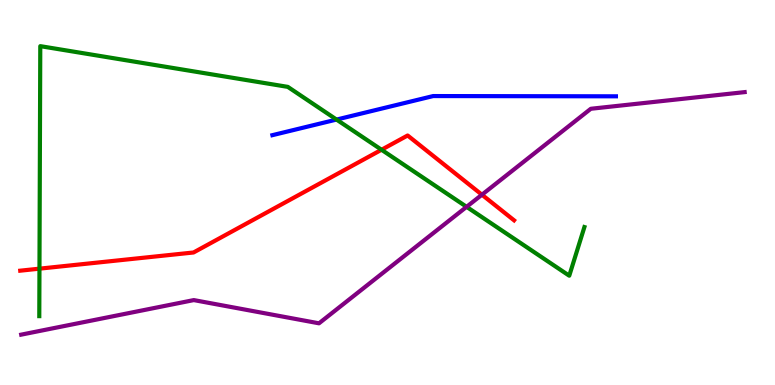[{'lines': ['blue', 'red'], 'intersections': []}, {'lines': ['green', 'red'], 'intersections': [{'x': 0.509, 'y': 3.02}, {'x': 4.92, 'y': 6.11}]}, {'lines': ['purple', 'red'], 'intersections': [{'x': 6.22, 'y': 4.94}]}, {'lines': ['blue', 'green'], 'intersections': [{'x': 4.34, 'y': 6.89}]}, {'lines': ['blue', 'purple'], 'intersections': []}, {'lines': ['green', 'purple'], 'intersections': [{'x': 6.02, 'y': 4.63}]}]